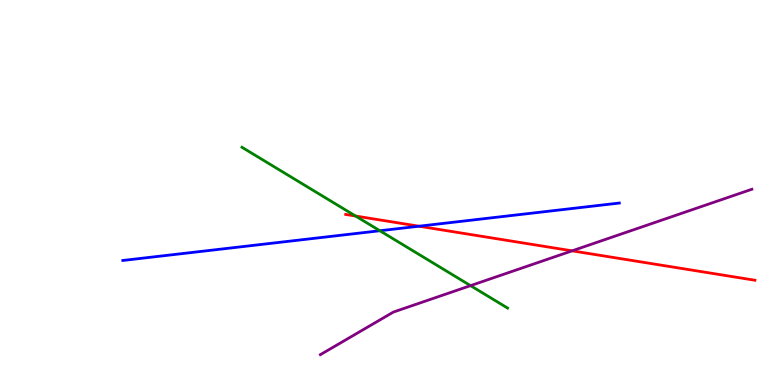[{'lines': ['blue', 'red'], 'intersections': [{'x': 5.41, 'y': 4.12}]}, {'lines': ['green', 'red'], 'intersections': [{'x': 4.59, 'y': 4.39}]}, {'lines': ['purple', 'red'], 'intersections': [{'x': 7.38, 'y': 3.48}]}, {'lines': ['blue', 'green'], 'intersections': [{'x': 4.9, 'y': 4.01}]}, {'lines': ['blue', 'purple'], 'intersections': []}, {'lines': ['green', 'purple'], 'intersections': [{'x': 6.07, 'y': 2.58}]}]